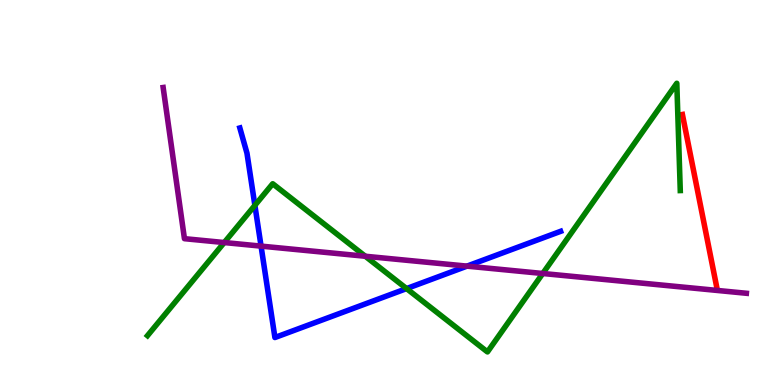[{'lines': ['blue', 'red'], 'intersections': []}, {'lines': ['green', 'red'], 'intersections': []}, {'lines': ['purple', 'red'], 'intersections': []}, {'lines': ['blue', 'green'], 'intersections': [{'x': 3.29, 'y': 4.67}, {'x': 5.25, 'y': 2.5}]}, {'lines': ['blue', 'purple'], 'intersections': [{'x': 3.37, 'y': 3.61}, {'x': 6.03, 'y': 3.09}]}, {'lines': ['green', 'purple'], 'intersections': [{'x': 2.89, 'y': 3.7}, {'x': 4.71, 'y': 3.34}, {'x': 7.0, 'y': 2.9}]}]